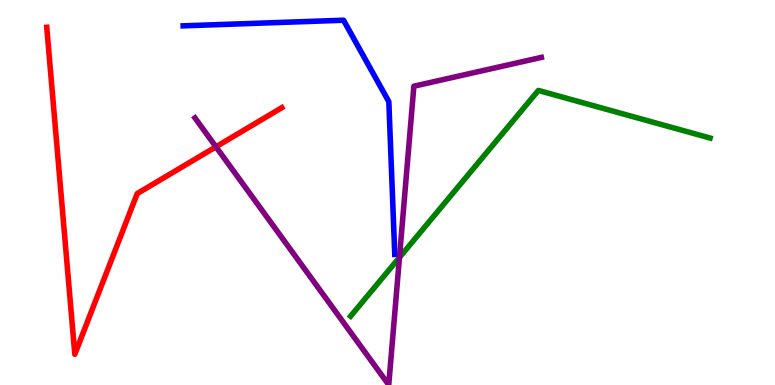[{'lines': ['blue', 'red'], 'intersections': []}, {'lines': ['green', 'red'], 'intersections': []}, {'lines': ['purple', 'red'], 'intersections': [{'x': 2.79, 'y': 6.19}]}, {'lines': ['blue', 'green'], 'intersections': []}, {'lines': ['blue', 'purple'], 'intersections': []}, {'lines': ['green', 'purple'], 'intersections': [{'x': 5.15, 'y': 3.31}]}]